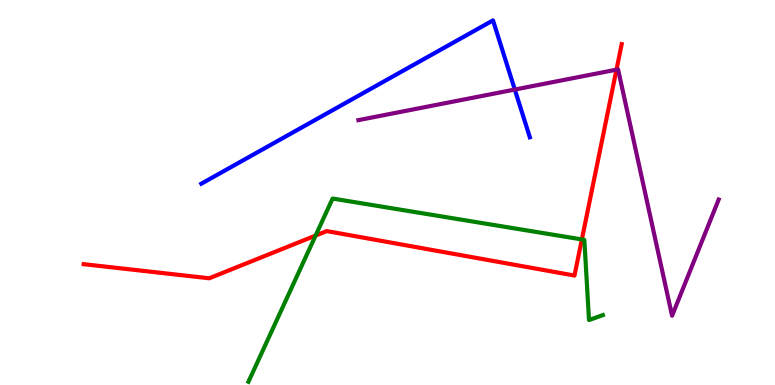[{'lines': ['blue', 'red'], 'intersections': []}, {'lines': ['green', 'red'], 'intersections': [{'x': 4.07, 'y': 3.88}, {'x': 7.51, 'y': 3.78}]}, {'lines': ['purple', 'red'], 'intersections': [{'x': 7.95, 'y': 8.19}]}, {'lines': ['blue', 'green'], 'intersections': []}, {'lines': ['blue', 'purple'], 'intersections': [{'x': 6.64, 'y': 7.67}]}, {'lines': ['green', 'purple'], 'intersections': []}]